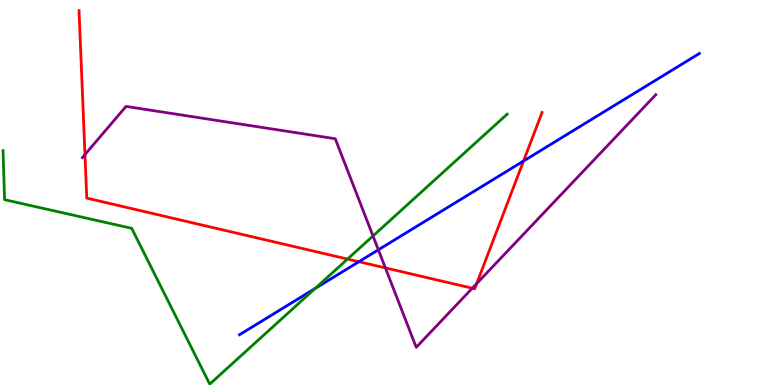[{'lines': ['blue', 'red'], 'intersections': [{'x': 4.63, 'y': 3.2}, {'x': 6.76, 'y': 5.82}]}, {'lines': ['green', 'red'], 'intersections': [{'x': 4.48, 'y': 3.27}]}, {'lines': ['purple', 'red'], 'intersections': [{'x': 1.1, 'y': 5.99}, {'x': 4.97, 'y': 3.04}, {'x': 6.09, 'y': 2.51}, {'x': 6.15, 'y': 2.64}]}, {'lines': ['blue', 'green'], 'intersections': [{'x': 4.07, 'y': 2.51}]}, {'lines': ['blue', 'purple'], 'intersections': [{'x': 4.88, 'y': 3.51}]}, {'lines': ['green', 'purple'], 'intersections': [{'x': 4.81, 'y': 3.87}]}]